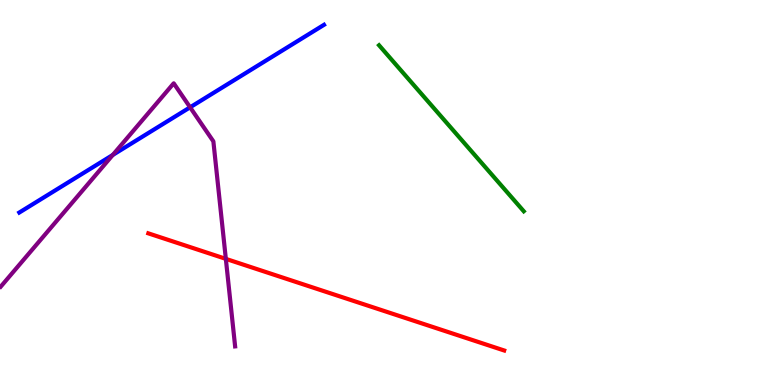[{'lines': ['blue', 'red'], 'intersections': []}, {'lines': ['green', 'red'], 'intersections': []}, {'lines': ['purple', 'red'], 'intersections': [{'x': 2.91, 'y': 3.28}]}, {'lines': ['blue', 'green'], 'intersections': []}, {'lines': ['blue', 'purple'], 'intersections': [{'x': 1.46, 'y': 5.98}, {'x': 2.45, 'y': 7.21}]}, {'lines': ['green', 'purple'], 'intersections': []}]